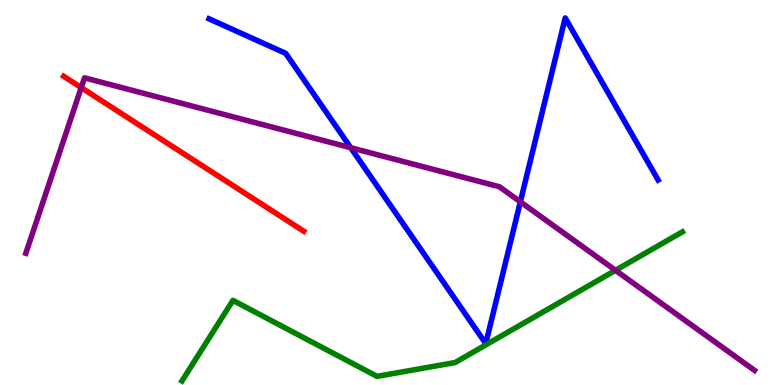[{'lines': ['blue', 'red'], 'intersections': []}, {'lines': ['green', 'red'], 'intersections': []}, {'lines': ['purple', 'red'], 'intersections': [{'x': 1.05, 'y': 7.72}]}, {'lines': ['blue', 'green'], 'intersections': []}, {'lines': ['blue', 'purple'], 'intersections': [{'x': 4.53, 'y': 6.16}, {'x': 6.71, 'y': 4.76}]}, {'lines': ['green', 'purple'], 'intersections': [{'x': 7.94, 'y': 2.98}]}]